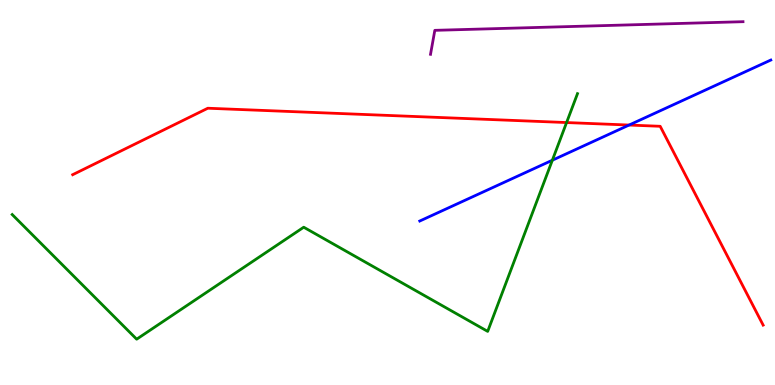[{'lines': ['blue', 'red'], 'intersections': [{'x': 8.12, 'y': 6.75}]}, {'lines': ['green', 'red'], 'intersections': [{'x': 7.31, 'y': 6.82}]}, {'lines': ['purple', 'red'], 'intersections': []}, {'lines': ['blue', 'green'], 'intersections': [{'x': 7.13, 'y': 5.84}]}, {'lines': ['blue', 'purple'], 'intersections': []}, {'lines': ['green', 'purple'], 'intersections': []}]